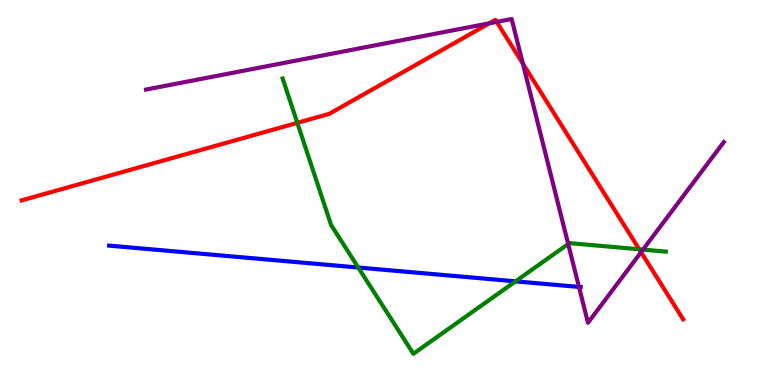[{'lines': ['blue', 'red'], 'intersections': []}, {'lines': ['green', 'red'], 'intersections': [{'x': 3.84, 'y': 6.81}, {'x': 8.25, 'y': 3.53}]}, {'lines': ['purple', 'red'], 'intersections': [{'x': 6.31, 'y': 9.39}, {'x': 6.41, 'y': 9.43}, {'x': 6.75, 'y': 8.35}, {'x': 8.27, 'y': 3.45}]}, {'lines': ['blue', 'green'], 'intersections': [{'x': 4.62, 'y': 3.05}, {'x': 6.65, 'y': 2.69}]}, {'lines': ['blue', 'purple'], 'intersections': [{'x': 7.47, 'y': 2.55}]}, {'lines': ['green', 'purple'], 'intersections': [{'x': 7.33, 'y': 3.66}, {'x': 8.3, 'y': 3.52}]}]